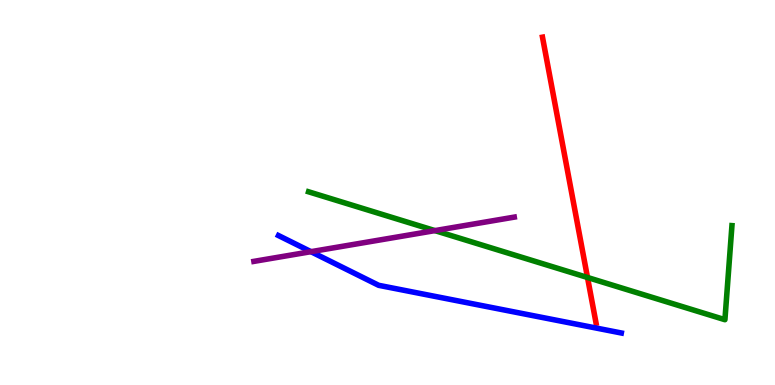[{'lines': ['blue', 'red'], 'intersections': []}, {'lines': ['green', 'red'], 'intersections': [{'x': 7.58, 'y': 2.79}]}, {'lines': ['purple', 'red'], 'intersections': []}, {'lines': ['blue', 'green'], 'intersections': []}, {'lines': ['blue', 'purple'], 'intersections': [{'x': 4.01, 'y': 3.46}]}, {'lines': ['green', 'purple'], 'intersections': [{'x': 5.61, 'y': 4.01}]}]